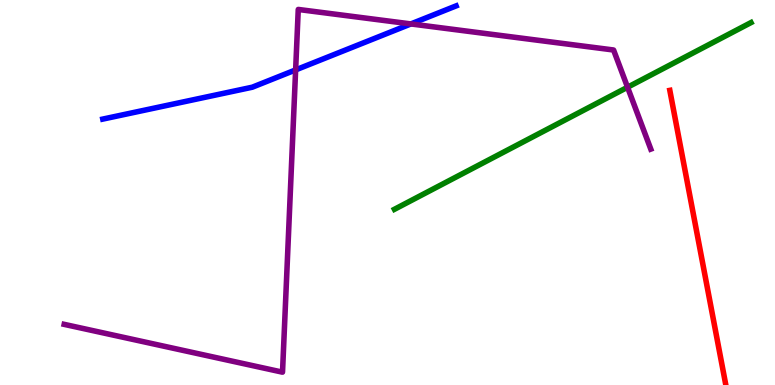[{'lines': ['blue', 'red'], 'intersections': []}, {'lines': ['green', 'red'], 'intersections': []}, {'lines': ['purple', 'red'], 'intersections': []}, {'lines': ['blue', 'green'], 'intersections': []}, {'lines': ['blue', 'purple'], 'intersections': [{'x': 3.81, 'y': 8.18}, {'x': 5.3, 'y': 9.38}]}, {'lines': ['green', 'purple'], 'intersections': [{'x': 8.1, 'y': 7.73}]}]